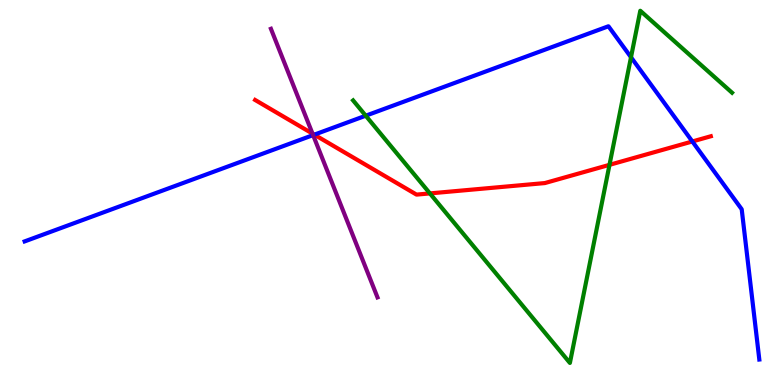[{'lines': ['blue', 'red'], 'intersections': [{'x': 4.06, 'y': 6.5}, {'x': 8.93, 'y': 6.33}]}, {'lines': ['green', 'red'], 'intersections': [{'x': 5.55, 'y': 4.98}, {'x': 7.86, 'y': 5.72}]}, {'lines': ['purple', 'red'], 'intersections': [{'x': 4.03, 'y': 6.53}]}, {'lines': ['blue', 'green'], 'intersections': [{'x': 4.72, 'y': 6.99}, {'x': 8.14, 'y': 8.51}]}, {'lines': ['blue', 'purple'], 'intersections': [{'x': 4.04, 'y': 6.49}]}, {'lines': ['green', 'purple'], 'intersections': []}]